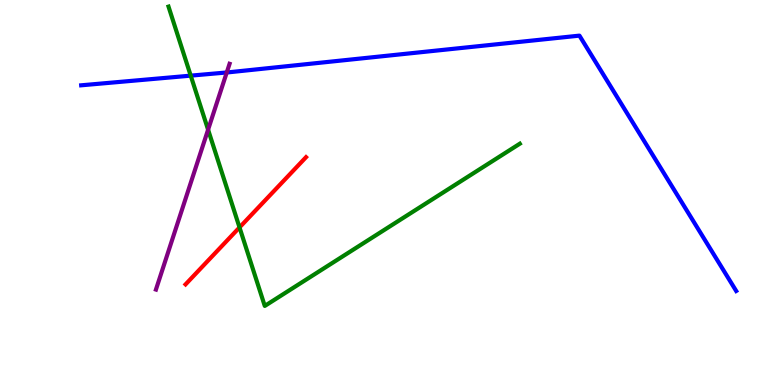[{'lines': ['blue', 'red'], 'intersections': []}, {'lines': ['green', 'red'], 'intersections': [{'x': 3.09, 'y': 4.09}]}, {'lines': ['purple', 'red'], 'intersections': []}, {'lines': ['blue', 'green'], 'intersections': [{'x': 2.46, 'y': 8.04}]}, {'lines': ['blue', 'purple'], 'intersections': [{'x': 2.93, 'y': 8.12}]}, {'lines': ['green', 'purple'], 'intersections': [{'x': 2.69, 'y': 6.63}]}]